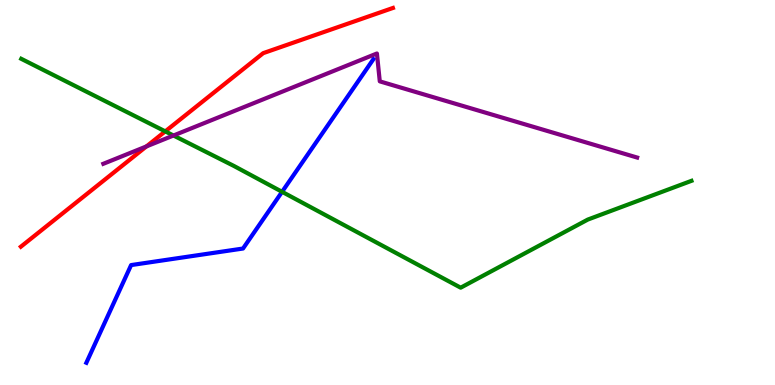[{'lines': ['blue', 'red'], 'intersections': []}, {'lines': ['green', 'red'], 'intersections': [{'x': 2.13, 'y': 6.59}]}, {'lines': ['purple', 'red'], 'intersections': [{'x': 1.89, 'y': 6.2}]}, {'lines': ['blue', 'green'], 'intersections': [{'x': 3.64, 'y': 5.02}]}, {'lines': ['blue', 'purple'], 'intersections': []}, {'lines': ['green', 'purple'], 'intersections': [{'x': 2.24, 'y': 6.48}]}]